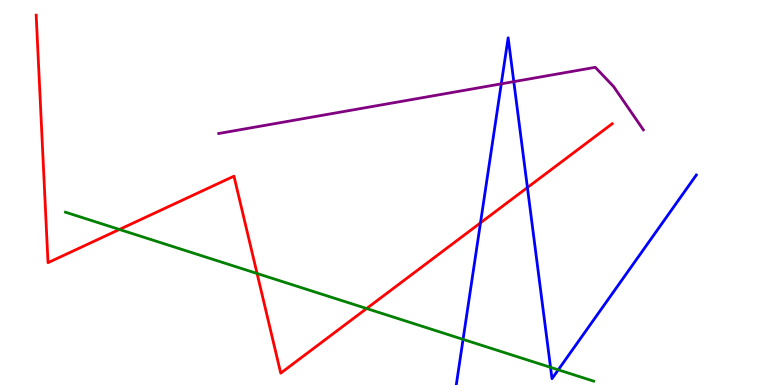[{'lines': ['blue', 'red'], 'intersections': [{'x': 6.2, 'y': 4.21}, {'x': 6.81, 'y': 5.13}]}, {'lines': ['green', 'red'], 'intersections': [{'x': 1.54, 'y': 4.04}, {'x': 3.32, 'y': 2.9}, {'x': 4.73, 'y': 1.99}]}, {'lines': ['purple', 'red'], 'intersections': []}, {'lines': ['blue', 'green'], 'intersections': [{'x': 5.98, 'y': 1.19}, {'x': 7.1, 'y': 0.459}, {'x': 7.2, 'y': 0.394}]}, {'lines': ['blue', 'purple'], 'intersections': [{'x': 6.47, 'y': 7.82}, {'x': 6.63, 'y': 7.88}]}, {'lines': ['green', 'purple'], 'intersections': []}]